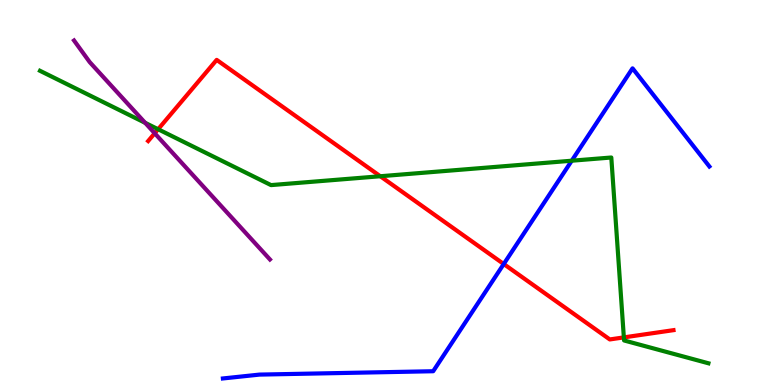[{'lines': ['blue', 'red'], 'intersections': [{'x': 6.5, 'y': 3.14}]}, {'lines': ['green', 'red'], 'intersections': [{'x': 2.04, 'y': 6.64}, {'x': 4.91, 'y': 5.42}, {'x': 8.05, 'y': 1.24}]}, {'lines': ['purple', 'red'], 'intersections': [{'x': 2.0, 'y': 6.54}]}, {'lines': ['blue', 'green'], 'intersections': [{'x': 7.38, 'y': 5.83}]}, {'lines': ['blue', 'purple'], 'intersections': []}, {'lines': ['green', 'purple'], 'intersections': [{'x': 1.87, 'y': 6.81}]}]